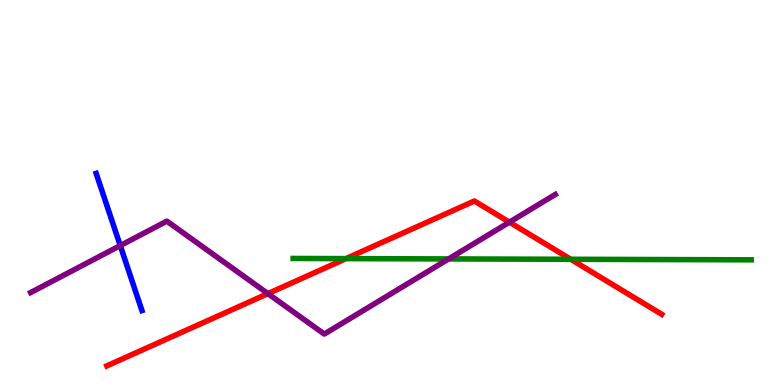[{'lines': ['blue', 'red'], 'intersections': []}, {'lines': ['green', 'red'], 'intersections': [{'x': 4.46, 'y': 3.28}, {'x': 7.36, 'y': 3.27}]}, {'lines': ['purple', 'red'], 'intersections': [{'x': 3.46, 'y': 2.37}, {'x': 6.57, 'y': 4.23}]}, {'lines': ['blue', 'green'], 'intersections': []}, {'lines': ['blue', 'purple'], 'intersections': [{'x': 1.55, 'y': 3.62}]}, {'lines': ['green', 'purple'], 'intersections': [{'x': 5.79, 'y': 3.27}]}]